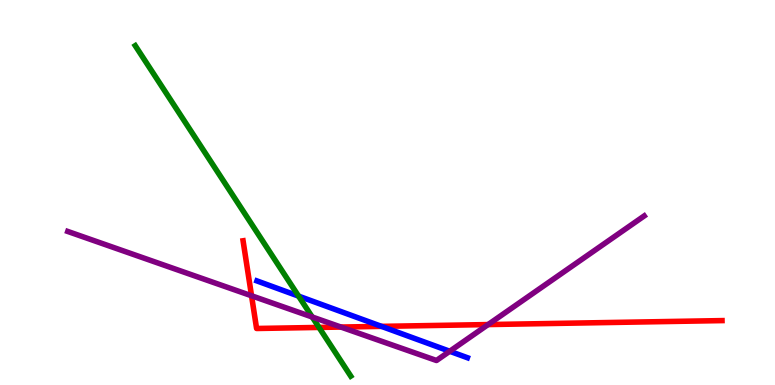[{'lines': ['blue', 'red'], 'intersections': [{'x': 4.92, 'y': 1.52}]}, {'lines': ['green', 'red'], 'intersections': [{'x': 4.12, 'y': 1.5}]}, {'lines': ['purple', 'red'], 'intersections': [{'x': 3.25, 'y': 2.32}, {'x': 4.4, 'y': 1.51}, {'x': 6.3, 'y': 1.57}]}, {'lines': ['blue', 'green'], 'intersections': [{'x': 3.85, 'y': 2.31}]}, {'lines': ['blue', 'purple'], 'intersections': [{'x': 5.8, 'y': 0.876}]}, {'lines': ['green', 'purple'], 'intersections': [{'x': 4.03, 'y': 1.77}]}]